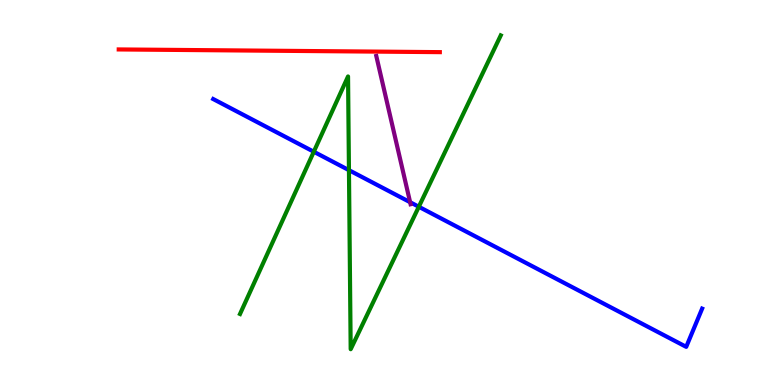[{'lines': ['blue', 'red'], 'intersections': []}, {'lines': ['green', 'red'], 'intersections': []}, {'lines': ['purple', 'red'], 'intersections': []}, {'lines': ['blue', 'green'], 'intersections': [{'x': 4.05, 'y': 6.06}, {'x': 4.5, 'y': 5.58}, {'x': 5.4, 'y': 4.63}]}, {'lines': ['blue', 'purple'], 'intersections': [{'x': 5.29, 'y': 4.75}]}, {'lines': ['green', 'purple'], 'intersections': []}]